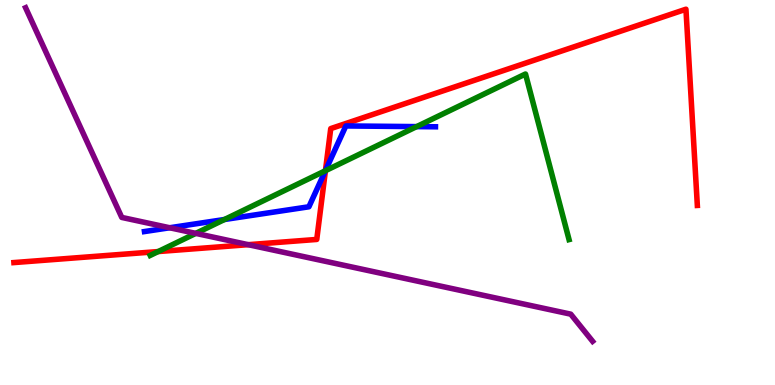[{'lines': ['blue', 'red'], 'intersections': [{'x': 4.2, 'y': 5.57}]}, {'lines': ['green', 'red'], 'intersections': [{'x': 2.04, 'y': 3.47}, {'x': 4.2, 'y': 5.57}]}, {'lines': ['purple', 'red'], 'intersections': [{'x': 3.2, 'y': 3.64}]}, {'lines': ['blue', 'green'], 'intersections': [{'x': 2.9, 'y': 4.3}, {'x': 4.2, 'y': 5.57}, {'x': 5.38, 'y': 6.71}]}, {'lines': ['blue', 'purple'], 'intersections': [{'x': 2.19, 'y': 4.08}]}, {'lines': ['green', 'purple'], 'intersections': [{'x': 2.53, 'y': 3.94}]}]